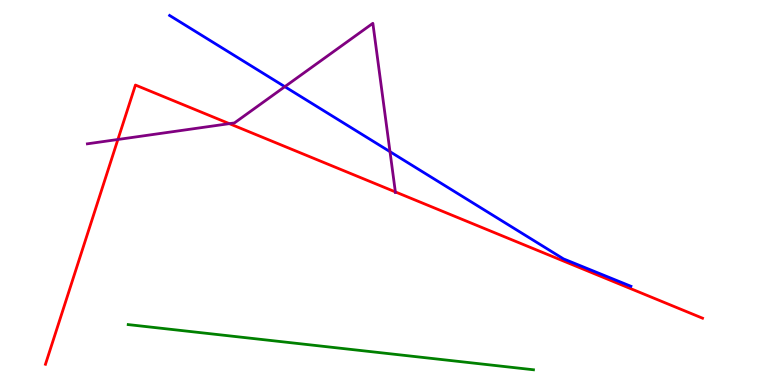[{'lines': ['blue', 'red'], 'intersections': []}, {'lines': ['green', 'red'], 'intersections': []}, {'lines': ['purple', 'red'], 'intersections': [{'x': 1.52, 'y': 6.38}, {'x': 2.96, 'y': 6.79}, {'x': 5.1, 'y': 5.02}]}, {'lines': ['blue', 'green'], 'intersections': []}, {'lines': ['blue', 'purple'], 'intersections': [{'x': 3.68, 'y': 7.75}, {'x': 5.03, 'y': 6.06}]}, {'lines': ['green', 'purple'], 'intersections': []}]